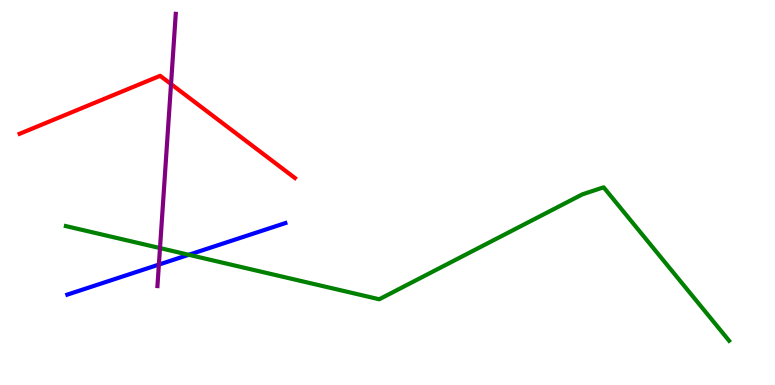[{'lines': ['blue', 'red'], 'intersections': []}, {'lines': ['green', 'red'], 'intersections': []}, {'lines': ['purple', 'red'], 'intersections': [{'x': 2.21, 'y': 7.82}]}, {'lines': ['blue', 'green'], 'intersections': [{'x': 2.44, 'y': 3.38}]}, {'lines': ['blue', 'purple'], 'intersections': [{'x': 2.05, 'y': 3.13}]}, {'lines': ['green', 'purple'], 'intersections': [{'x': 2.06, 'y': 3.56}]}]